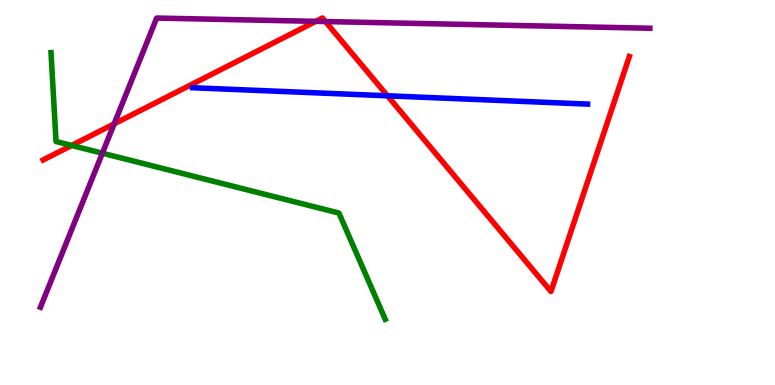[{'lines': ['blue', 'red'], 'intersections': [{'x': 5.0, 'y': 7.51}]}, {'lines': ['green', 'red'], 'intersections': [{'x': 0.925, 'y': 6.22}]}, {'lines': ['purple', 'red'], 'intersections': [{'x': 1.47, 'y': 6.78}, {'x': 4.08, 'y': 9.45}, {'x': 4.2, 'y': 9.44}]}, {'lines': ['blue', 'green'], 'intersections': []}, {'lines': ['blue', 'purple'], 'intersections': []}, {'lines': ['green', 'purple'], 'intersections': [{'x': 1.32, 'y': 6.02}]}]